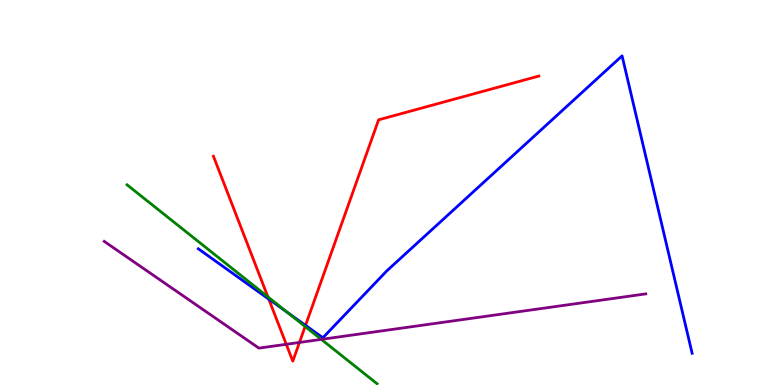[{'lines': ['blue', 'red'], 'intersections': [{'x': 3.47, 'y': 2.23}, {'x': 3.94, 'y': 1.55}]}, {'lines': ['green', 'red'], 'intersections': [{'x': 3.46, 'y': 2.29}, {'x': 3.94, 'y': 1.52}]}, {'lines': ['purple', 'red'], 'intersections': [{'x': 3.69, 'y': 1.06}, {'x': 3.86, 'y': 1.11}]}, {'lines': ['blue', 'green'], 'intersections': [{'x': 3.71, 'y': 1.88}]}, {'lines': ['blue', 'purple'], 'intersections': []}, {'lines': ['green', 'purple'], 'intersections': [{'x': 4.15, 'y': 1.18}]}]